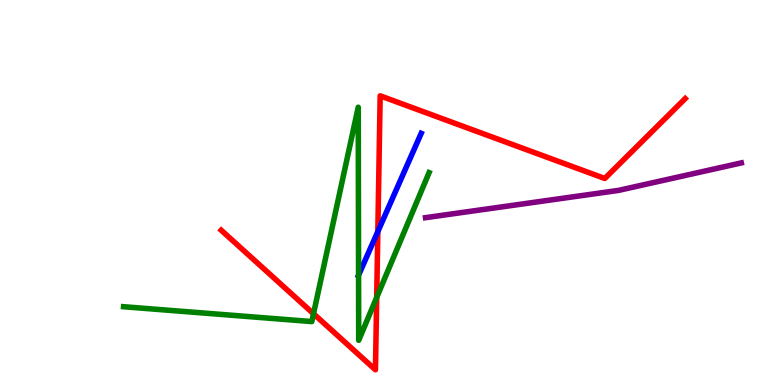[{'lines': ['blue', 'red'], 'intersections': [{'x': 4.88, 'y': 3.99}]}, {'lines': ['green', 'red'], 'intersections': [{'x': 4.05, 'y': 1.85}, {'x': 4.86, 'y': 2.27}]}, {'lines': ['purple', 'red'], 'intersections': []}, {'lines': ['blue', 'green'], 'intersections': [{'x': 4.63, 'y': 2.85}]}, {'lines': ['blue', 'purple'], 'intersections': []}, {'lines': ['green', 'purple'], 'intersections': []}]